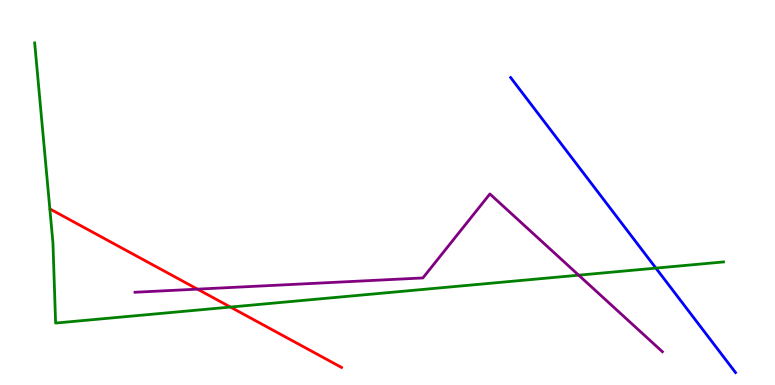[{'lines': ['blue', 'red'], 'intersections': []}, {'lines': ['green', 'red'], 'intersections': [{'x': 2.97, 'y': 2.02}]}, {'lines': ['purple', 'red'], 'intersections': [{'x': 2.55, 'y': 2.49}]}, {'lines': ['blue', 'green'], 'intersections': [{'x': 8.46, 'y': 3.04}]}, {'lines': ['blue', 'purple'], 'intersections': []}, {'lines': ['green', 'purple'], 'intersections': [{'x': 7.47, 'y': 2.85}]}]